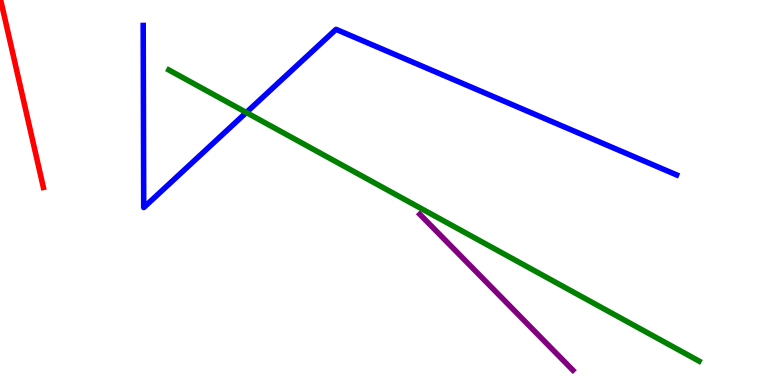[{'lines': ['blue', 'red'], 'intersections': []}, {'lines': ['green', 'red'], 'intersections': []}, {'lines': ['purple', 'red'], 'intersections': []}, {'lines': ['blue', 'green'], 'intersections': [{'x': 3.18, 'y': 7.08}]}, {'lines': ['blue', 'purple'], 'intersections': []}, {'lines': ['green', 'purple'], 'intersections': []}]